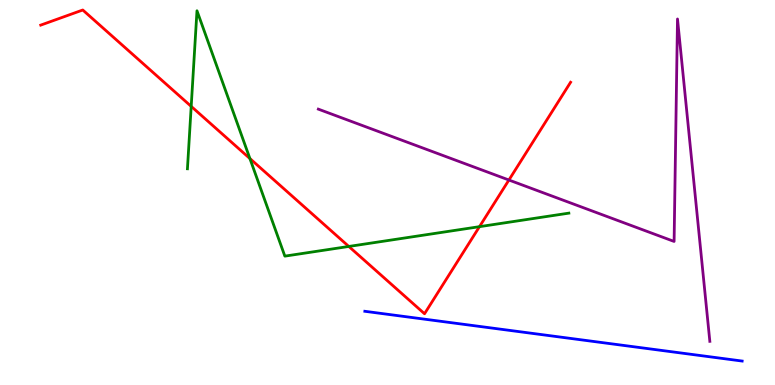[{'lines': ['blue', 'red'], 'intersections': []}, {'lines': ['green', 'red'], 'intersections': [{'x': 2.47, 'y': 7.24}, {'x': 3.22, 'y': 5.88}, {'x': 4.5, 'y': 3.6}, {'x': 6.19, 'y': 4.11}]}, {'lines': ['purple', 'red'], 'intersections': [{'x': 6.57, 'y': 5.32}]}, {'lines': ['blue', 'green'], 'intersections': []}, {'lines': ['blue', 'purple'], 'intersections': []}, {'lines': ['green', 'purple'], 'intersections': []}]